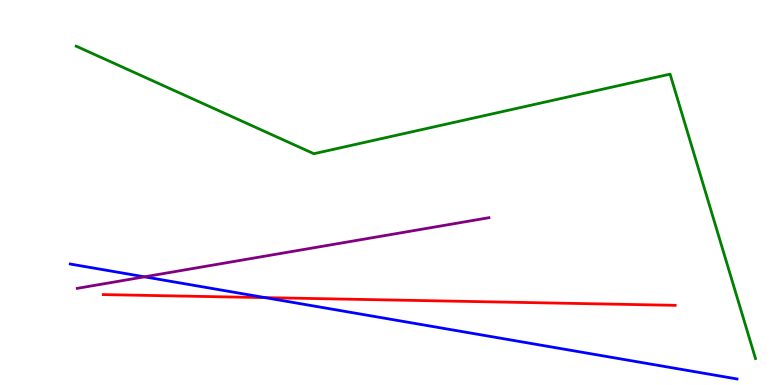[{'lines': ['blue', 'red'], 'intersections': [{'x': 3.42, 'y': 2.27}]}, {'lines': ['green', 'red'], 'intersections': []}, {'lines': ['purple', 'red'], 'intersections': []}, {'lines': ['blue', 'green'], 'intersections': []}, {'lines': ['blue', 'purple'], 'intersections': [{'x': 1.86, 'y': 2.81}]}, {'lines': ['green', 'purple'], 'intersections': []}]